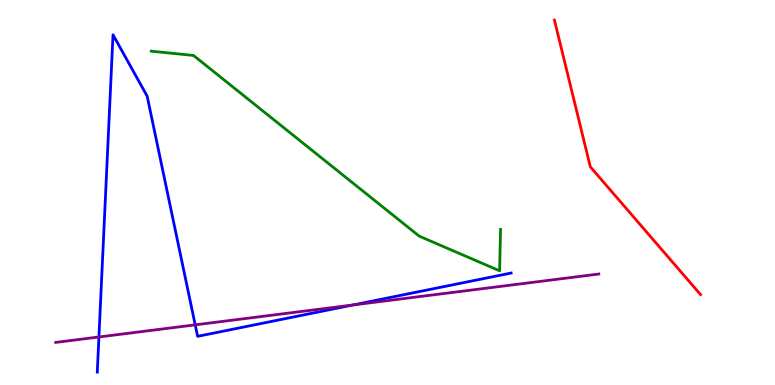[{'lines': ['blue', 'red'], 'intersections': []}, {'lines': ['green', 'red'], 'intersections': []}, {'lines': ['purple', 'red'], 'intersections': []}, {'lines': ['blue', 'green'], 'intersections': []}, {'lines': ['blue', 'purple'], 'intersections': [{'x': 1.28, 'y': 1.25}, {'x': 2.52, 'y': 1.56}, {'x': 4.55, 'y': 2.08}]}, {'lines': ['green', 'purple'], 'intersections': []}]